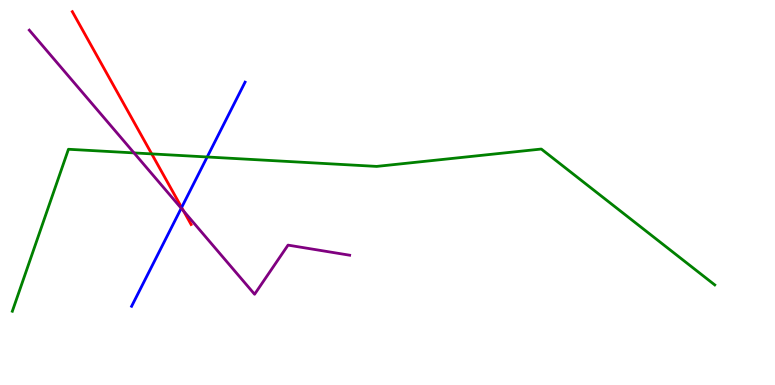[{'lines': ['blue', 'red'], 'intersections': [{'x': 2.34, 'y': 4.61}]}, {'lines': ['green', 'red'], 'intersections': [{'x': 1.96, 'y': 6.0}]}, {'lines': ['purple', 'red'], 'intersections': [{'x': 2.37, 'y': 4.52}]}, {'lines': ['blue', 'green'], 'intersections': [{'x': 2.67, 'y': 5.92}]}, {'lines': ['blue', 'purple'], 'intersections': [{'x': 2.34, 'y': 4.59}]}, {'lines': ['green', 'purple'], 'intersections': [{'x': 1.73, 'y': 6.03}]}]